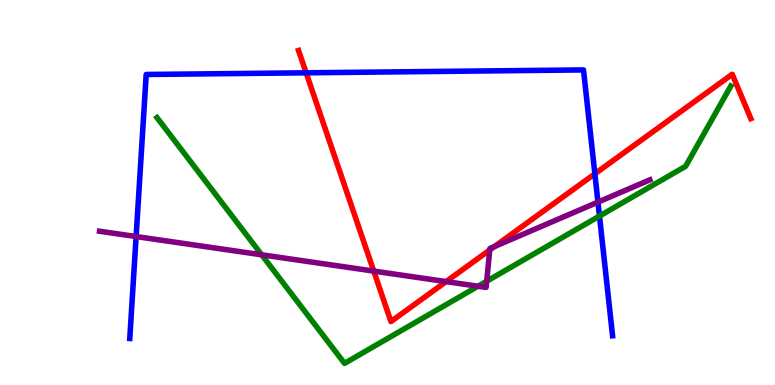[{'lines': ['blue', 'red'], 'intersections': [{'x': 3.95, 'y': 8.11}, {'x': 7.68, 'y': 5.49}]}, {'lines': ['green', 'red'], 'intersections': []}, {'lines': ['purple', 'red'], 'intersections': [{'x': 4.82, 'y': 2.96}, {'x': 5.76, 'y': 2.69}, {'x': 6.32, 'y': 3.51}, {'x': 6.38, 'y': 3.6}]}, {'lines': ['blue', 'green'], 'intersections': [{'x': 7.74, 'y': 4.39}]}, {'lines': ['blue', 'purple'], 'intersections': [{'x': 1.76, 'y': 3.86}, {'x': 7.72, 'y': 4.75}]}, {'lines': ['green', 'purple'], 'intersections': [{'x': 3.38, 'y': 3.38}, {'x': 6.17, 'y': 2.57}, {'x': 6.28, 'y': 2.7}]}]